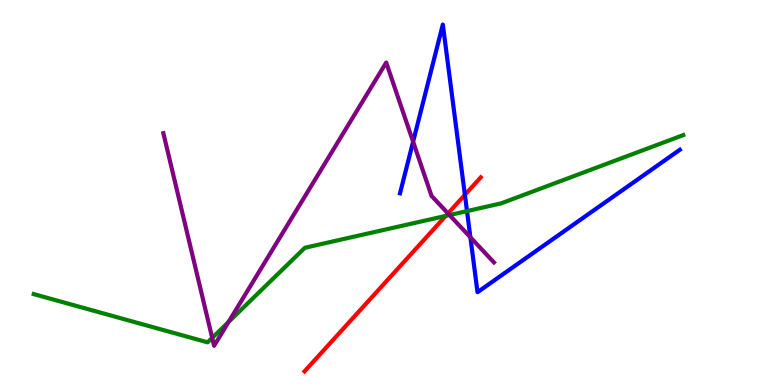[{'lines': ['blue', 'red'], 'intersections': [{'x': 6.0, 'y': 4.94}]}, {'lines': ['green', 'red'], 'intersections': [{'x': 5.75, 'y': 4.39}]}, {'lines': ['purple', 'red'], 'intersections': [{'x': 5.78, 'y': 4.46}]}, {'lines': ['blue', 'green'], 'intersections': [{'x': 6.03, 'y': 4.52}]}, {'lines': ['blue', 'purple'], 'intersections': [{'x': 5.33, 'y': 6.32}, {'x': 6.07, 'y': 3.84}]}, {'lines': ['green', 'purple'], 'intersections': [{'x': 2.74, 'y': 1.22}, {'x': 2.95, 'y': 1.64}, {'x': 5.8, 'y': 4.41}]}]